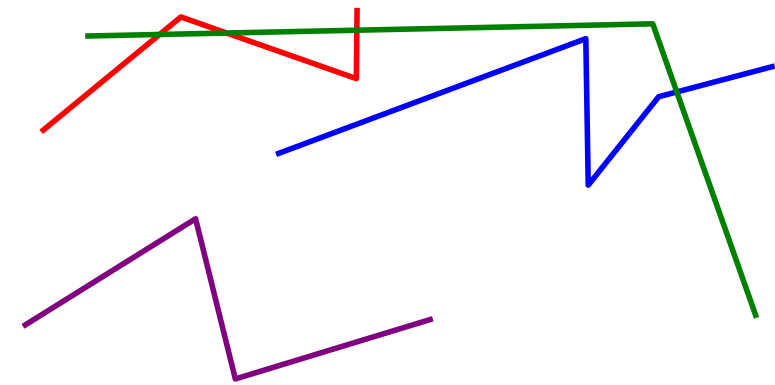[{'lines': ['blue', 'red'], 'intersections': []}, {'lines': ['green', 'red'], 'intersections': [{'x': 2.06, 'y': 9.1}, {'x': 2.92, 'y': 9.14}, {'x': 4.6, 'y': 9.22}]}, {'lines': ['purple', 'red'], 'intersections': []}, {'lines': ['blue', 'green'], 'intersections': [{'x': 8.73, 'y': 7.61}]}, {'lines': ['blue', 'purple'], 'intersections': []}, {'lines': ['green', 'purple'], 'intersections': []}]